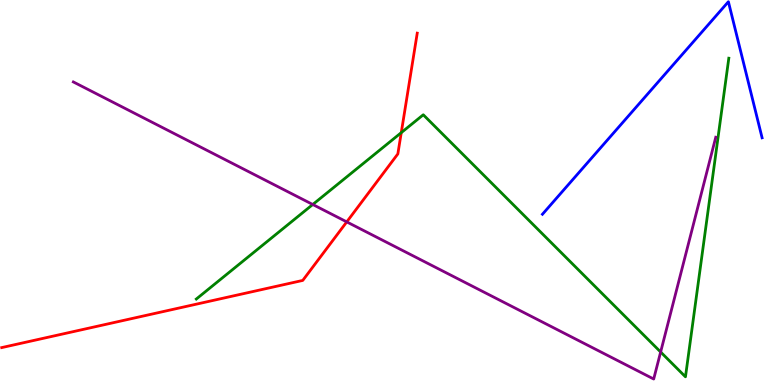[{'lines': ['blue', 'red'], 'intersections': []}, {'lines': ['green', 'red'], 'intersections': [{'x': 5.18, 'y': 6.55}]}, {'lines': ['purple', 'red'], 'intersections': [{'x': 4.47, 'y': 4.24}]}, {'lines': ['blue', 'green'], 'intersections': []}, {'lines': ['blue', 'purple'], 'intersections': []}, {'lines': ['green', 'purple'], 'intersections': [{'x': 4.04, 'y': 4.69}, {'x': 8.52, 'y': 0.857}]}]